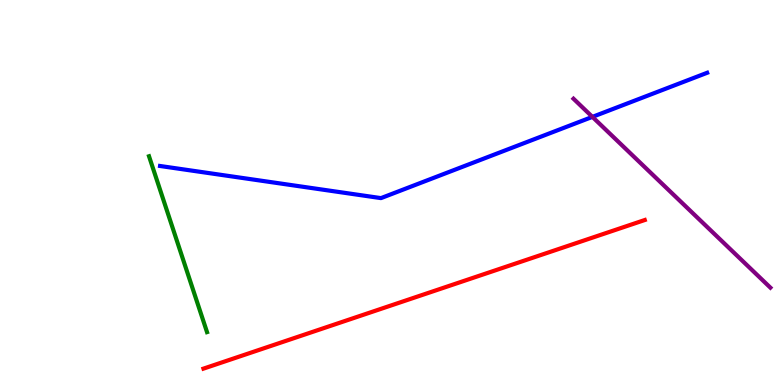[{'lines': ['blue', 'red'], 'intersections': []}, {'lines': ['green', 'red'], 'intersections': []}, {'lines': ['purple', 'red'], 'intersections': []}, {'lines': ['blue', 'green'], 'intersections': []}, {'lines': ['blue', 'purple'], 'intersections': [{'x': 7.64, 'y': 6.96}]}, {'lines': ['green', 'purple'], 'intersections': []}]